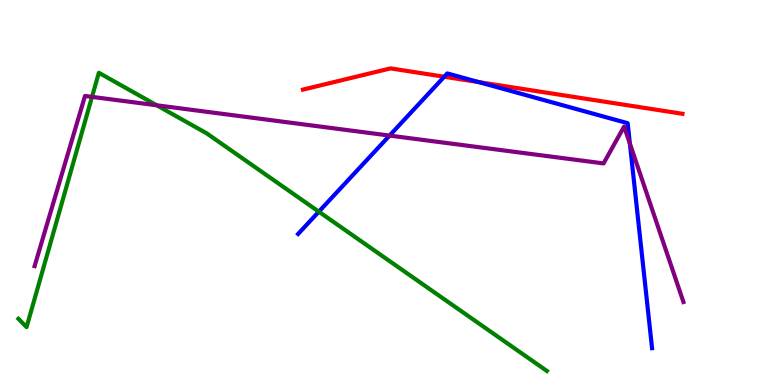[{'lines': ['blue', 'red'], 'intersections': [{'x': 5.73, 'y': 8.01}, {'x': 6.18, 'y': 7.87}]}, {'lines': ['green', 'red'], 'intersections': []}, {'lines': ['purple', 'red'], 'intersections': []}, {'lines': ['blue', 'green'], 'intersections': [{'x': 4.11, 'y': 4.5}]}, {'lines': ['blue', 'purple'], 'intersections': [{'x': 5.03, 'y': 6.48}, {'x': 8.13, 'y': 6.27}]}, {'lines': ['green', 'purple'], 'intersections': [{'x': 1.19, 'y': 7.48}, {'x': 2.02, 'y': 7.27}]}]